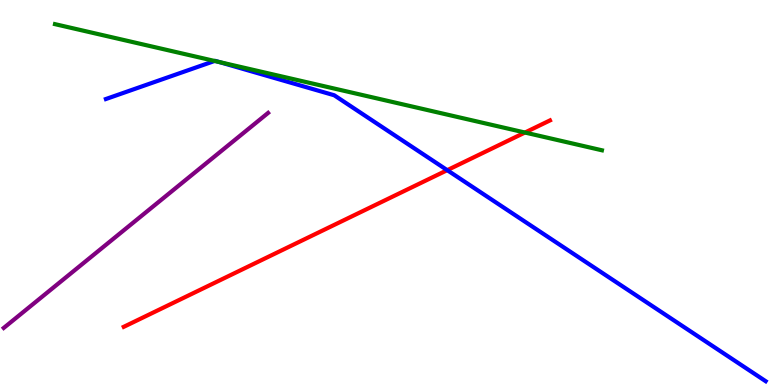[{'lines': ['blue', 'red'], 'intersections': [{'x': 5.77, 'y': 5.58}]}, {'lines': ['green', 'red'], 'intersections': [{'x': 6.77, 'y': 6.56}]}, {'lines': ['purple', 'red'], 'intersections': []}, {'lines': ['blue', 'green'], 'intersections': [{'x': 2.77, 'y': 8.42}, {'x': 2.83, 'y': 8.39}]}, {'lines': ['blue', 'purple'], 'intersections': []}, {'lines': ['green', 'purple'], 'intersections': []}]